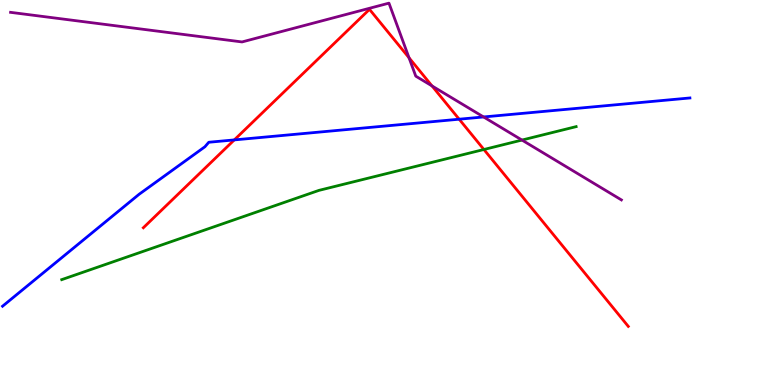[{'lines': ['blue', 'red'], 'intersections': [{'x': 3.02, 'y': 6.37}, {'x': 5.92, 'y': 6.9}]}, {'lines': ['green', 'red'], 'intersections': [{'x': 6.24, 'y': 6.12}]}, {'lines': ['purple', 'red'], 'intersections': [{'x': 5.28, 'y': 8.5}, {'x': 5.57, 'y': 7.77}]}, {'lines': ['blue', 'green'], 'intersections': []}, {'lines': ['blue', 'purple'], 'intersections': [{'x': 6.24, 'y': 6.96}]}, {'lines': ['green', 'purple'], 'intersections': [{'x': 6.74, 'y': 6.36}]}]